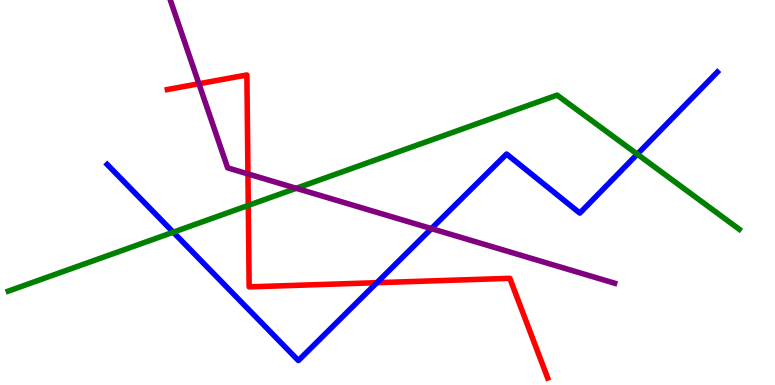[{'lines': ['blue', 'red'], 'intersections': [{'x': 4.86, 'y': 2.66}]}, {'lines': ['green', 'red'], 'intersections': [{'x': 3.2, 'y': 4.66}]}, {'lines': ['purple', 'red'], 'intersections': [{'x': 2.57, 'y': 7.82}, {'x': 3.2, 'y': 5.48}]}, {'lines': ['blue', 'green'], 'intersections': [{'x': 2.24, 'y': 3.97}, {'x': 8.22, 'y': 6.0}]}, {'lines': ['blue', 'purple'], 'intersections': [{'x': 5.57, 'y': 4.06}]}, {'lines': ['green', 'purple'], 'intersections': [{'x': 3.82, 'y': 5.11}]}]